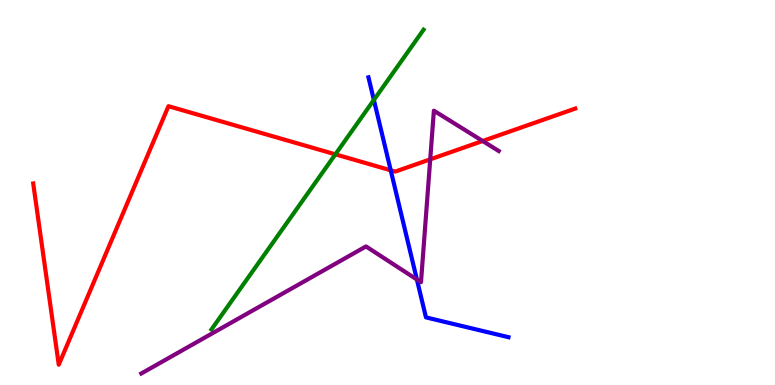[{'lines': ['blue', 'red'], 'intersections': [{'x': 5.04, 'y': 5.58}]}, {'lines': ['green', 'red'], 'intersections': [{'x': 4.33, 'y': 5.99}]}, {'lines': ['purple', 'red'], 'intersections': [{'x': 5.55, 'y': 5.86}, {'x': 6.23, 'y': 6.34}]}, {'lines': ['blue', 'green'], 'intersections': [{'x': 4.82, 'y': 7.4}]}, {'lines': ['blue', 'purple'], 'intersections': [{'x': 5.38, 'y': 2.74}]}, {'lines': ['green', 'purple'], 'intersections': []}]